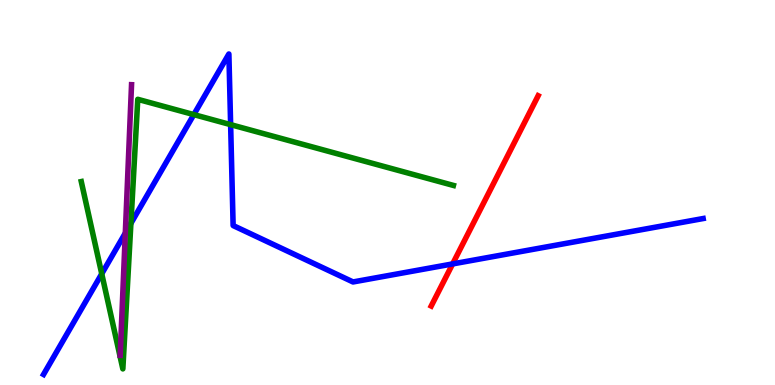[{'lines': ['blue', 'red'], 'intersections': [{'x': 5.84, 'y': 3.15}]}, {'lines': ['green', 'red'], 'intersections': []}, {'lines': ['purple', 'red'], 'intersections': []}, {'lines': ['blue', 'green'], 'intersections': [{'x': 1.31, 'y': 2.89}, {'x': 1.69, 'y': 4.2}, {'x': 2.5, 'y': 7.02}, {'x': 2.98, 'y': 6.76}]}, {'lines': ['blue', 'purple'], 'intersections': [{'x': 1.62, 'y': 3.95}]}, {'lines': ['green', 'purple'], 'intersections': []}]